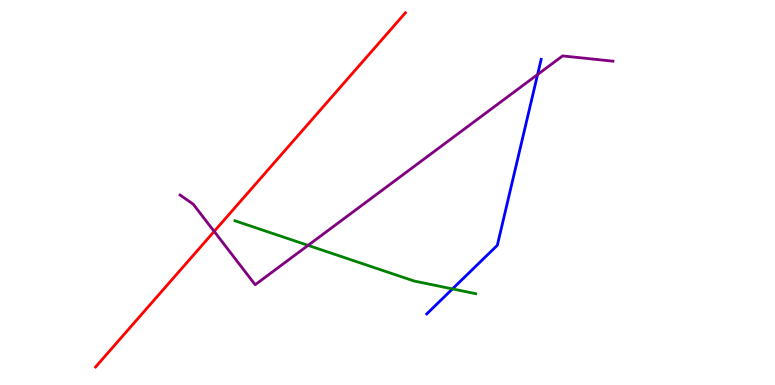[{'lines': ['blue', 'red'], 'intersections': []}, {'lines': ['green', 'red'], 'intersections': []}, {'lines': ['purple', 'red'], 'intersections': [{'x': 2.76, 'y': 3.99}]}, {'lines': ['blue', 'green'], 'intersections': [{'x': 5.84, 'y': 2.5}]}, {'lines': ['blue', 'purple'], 'intersections': [{'x': 6.94, 'y': 8.06}]}, {'lines': ['green', 'purple'], 'intersections': [{'x': 3.98, 'y': 3.63}]}]